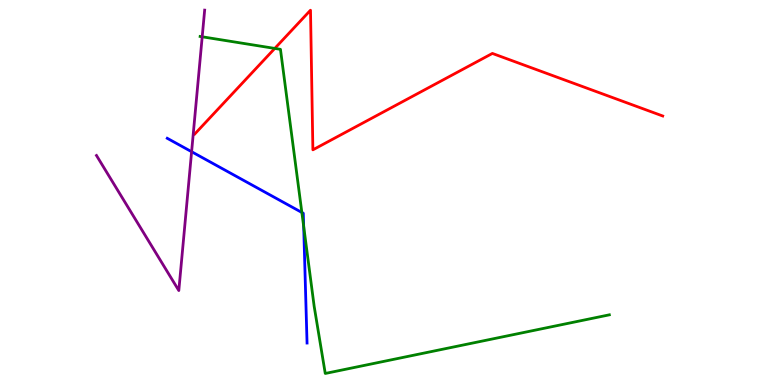[{'lines': ['blue', 'red'], 'intersections': []}, {'lines': ['green', 'red'], 'intersections': [{'x': 3.55, 'y': 8.74}]}, {'lines': ['purple', 'red'], 'intersections': []}, {'lines': ['blue', 'green'], 'intersections': [{'x': 3.89, 'y': 4.48}, {'x': 3.92, 'y': 4.12}]}, {'lines': ['blue', 'purple'], 'intersections': [{'x': 2.47, 'y': 6.06}]}, {'lines': ['green', 'purple'], 'intersections': [{'x': 2.61, 'y': 9.04}]}]